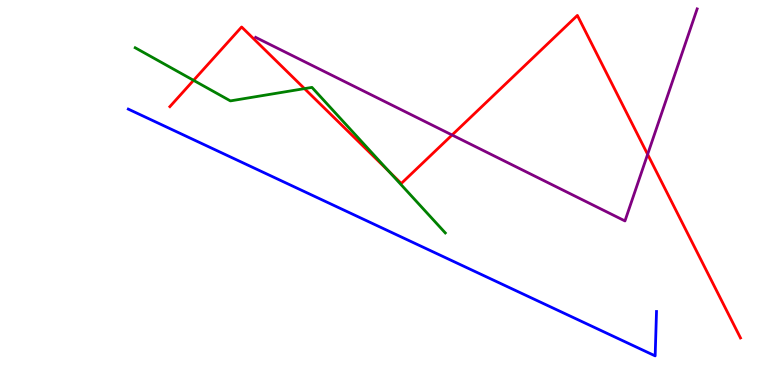[{'lines': ['blue', 'red'], 'intersections': []}, {'lines': ['green', 'red'], 'intersections': [{'x': 2.5, 'y': 7.91}, {'x': 3.93, 'y': 7.7}, {'x': 5.02, 'y': 5.55}]}, {'lines': ['purple', 'red'], 'intersections': [{'x': 5.83, 'y': 6.49}, {'x': 8.36, 'y': 5.99}]}, {'lines': ['blue', 'green'], 'intersections': []}, {'lines': ['blue', 'purple'], 'intersections': []}, {'lines': ['green', 'purple'], 'intersections': []}]